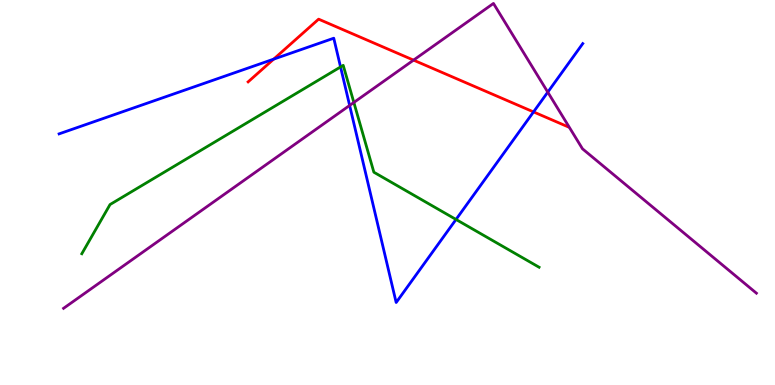[{'lines': ['blue', 'red'], 'intersections': [{'x': 3.53, 'y': 8.46}, {'x': 6.88, 'y': 7.09}]}, {'lines': ['green', 'red'], 'intersections': []}, {'lines': ['purple', 'red'], 'intersections': [{'x': 5.34, 'y': 8.44}]}, {'lines': ['blue', 'green'], 'intersections': [{'x': 4.39, 'y': 8.26}, {'x': 5.88, 'y': 4.3}]}, {'lines': ['blue', 'purple'], 'intersections': [{'x': 4.51, 'y': 7.26}, {'x': 7.07, 'y': 7.61}]}, {'lines': ['green', 'purple'], 'intersections': [{'x': 4.57, 'y': 7.34}]}]